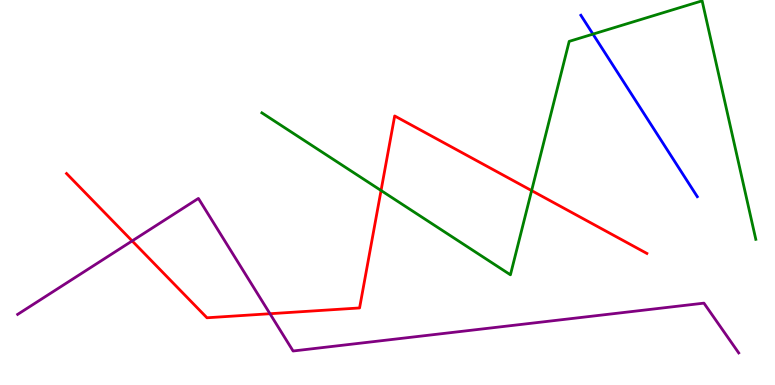[{'lines': ['blue', 'red'], 'intersections': []}, {'lines': ['green', 'red'], 'intersections': [{'x': 4.92, 'y': 5.05}, {'x': 6.86, 'y': 5.05}]}, {'lines': ['purple', 'red'], 'intersections': [{'x': 1.71, 'y': 3.74}, {'x': 3.48, 'y': 1.85}]}, {'lines': ['blue', 'green'], 'intersections': [{'x': 7.65, 'y': 9.11}]}, {'lines': ['blue', 'purple'], 'intersections': []}, {'lines': ['green', 'purple'], 'intersections': []}]